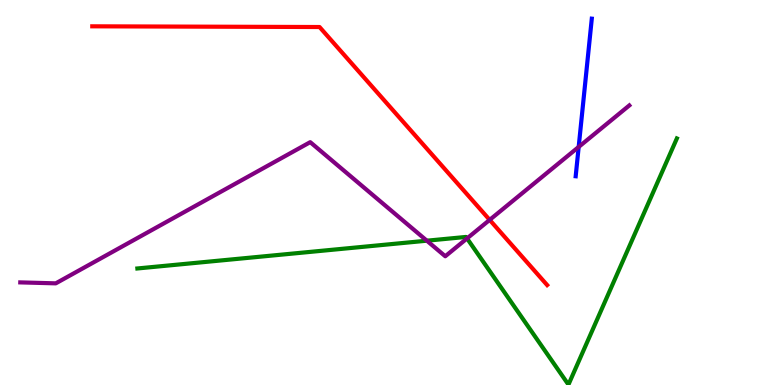[{'lines': ['blue', 'red'], 'intersections': []}, {'lines': ['green', 'red'], 'intersections': []}, {'lines': ['purple', 'red'], 'intersections': [{'x': 6.32, 'y': 4.29}]}, {'lines': ['blue', 'green'], 'intersections': []}, {'lines': ['blue', 'purple'], 'intersections': [{'x': 7.47, 'y': 6.18}]}, {'lines': ['green', 'purple'], 'intersections': [{'x': 5.51, 'y': 3.75}, {'x': 6.03, 'y': 3.81}]}]